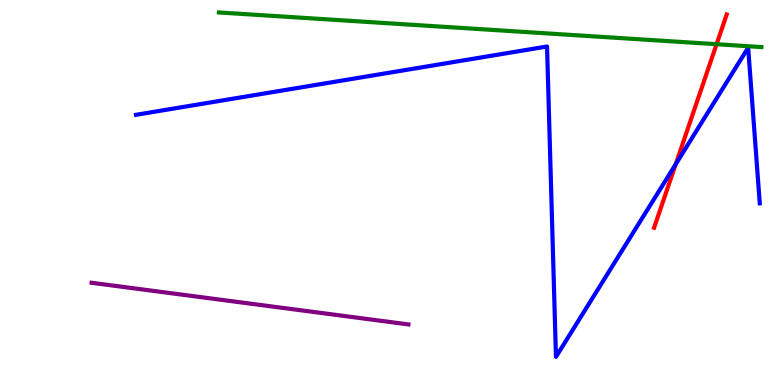[{'lines': ['blue', 'red'], 'intersections': [{'x': 8.72, 'y': 5.73}]}, {'lines': ['green', 'red'], 'intersections': [{'x': 9.25, 'y': 8.85}]}, {'lines': ['purple', 'red'], 'intersections': []}, {'lines': ['blue', 'green'], 'intersections': []}, {'lines': ['blue', 'purple'], 'intersections': []}, {'lines': ['green', 'purple'], 'intersections': []}]